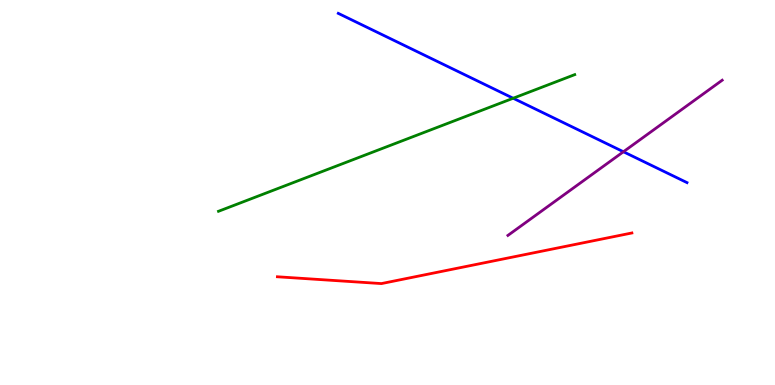[{'lines': ['blue', 'red'], 'intersections': []}, {'lines': ['green', 'red'], 'intersections': []}, {'lines': ['purple', 'red'], 'intersections': []}, {'lines': ['blue', 'green'], 'intersections': [{'x': 6.62, 'y': 7.45}]}, {'lines': ['blue', 'purple'], 'intersections': [{'x': 8.04, 'y': 6.06}]}, {'lines': ['green', 'purple'], 'intersections': []}]